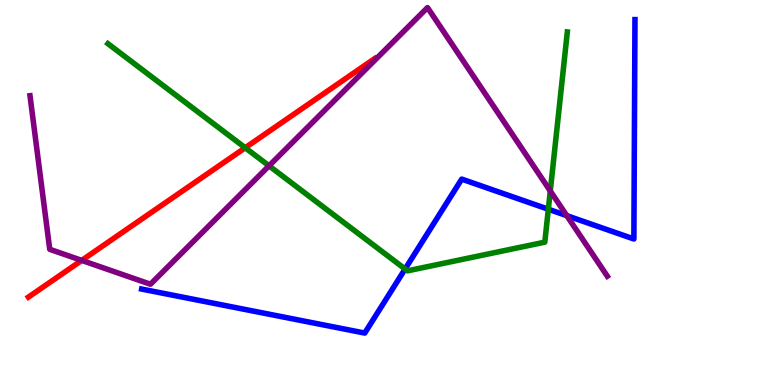[{'lines': ['blue', 'red'], 'intersections': []}, {'lines': ['green', 'red'], 'intersections': [{'x': 3.16, 'y': 6.16}]}, {'lines': ['purple', 'red'], 'intersections': [{'x': 1.05, 'y': 3.24}]}, {'lines': ['blue', 'green'], 'intersections': [{'x': 5.23, 'y': 3.01}, {'x': 7.08, 'y': 4.57}]}, {'lines': ['blue', 'purple'], 'intersections': [{'x': 7.31, 'y': 4.4}]}, {'lines': ['green', 'purple'], 'intersections': [{'x': 3.47, 'y': 5.69}, {'x': 7.1, 'y': 5.04}]}]